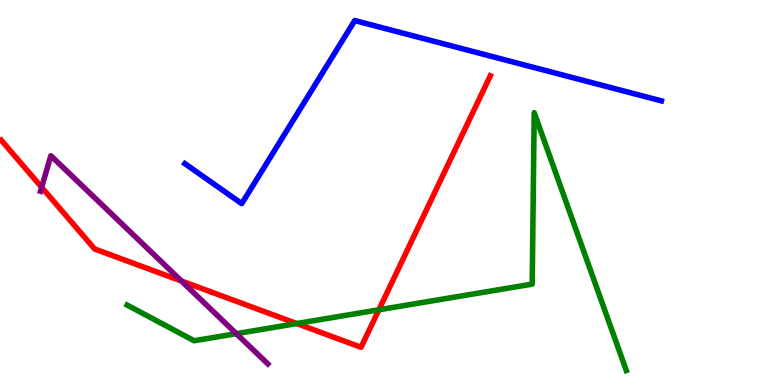[{'lines': ['blue', 'red'], 'intersections': []}, {'lines': ['green', 'red'], 'intersections': [{'x': 3.83, 'y': 1.6}, {'x': 4.89, 'y': 1.95}]}, {'lines': ['purple', 'red'], 'intersections': [{'x': 0.537, 'y': 5.14}, {'x': 2.34, 'y': 2.7}]}, {'lines': ['blue', 'green'], 'intersections': []}, {'lines': ['blue', 'purple'], 'intersections': []}, {'lines': ['green', 'purple'], 'intersections': [{'x': 3.05, 'y': 1.33}]}]